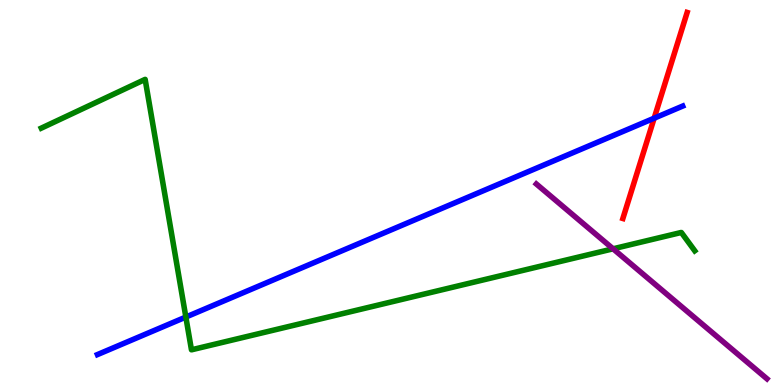[{'lines': ['blue', 'red'], 'intersections': [{'x': 8.44, 'y': 6.93}]}, {'lines': ['green', 'red'], 'intersections': []}, {'lines': ['purple', 'red'], 'intersections': []}, {'lines': ['blue', 'green'], 'intersections': [{'x': 2.4, 'y': 1.77}]}, {'lines': ['blue', 'purple'], 'intersections': []}, {'lines': ['green', 'purple'], 'intersections': [{'x': 7.91, 'y': 3.54}]}]